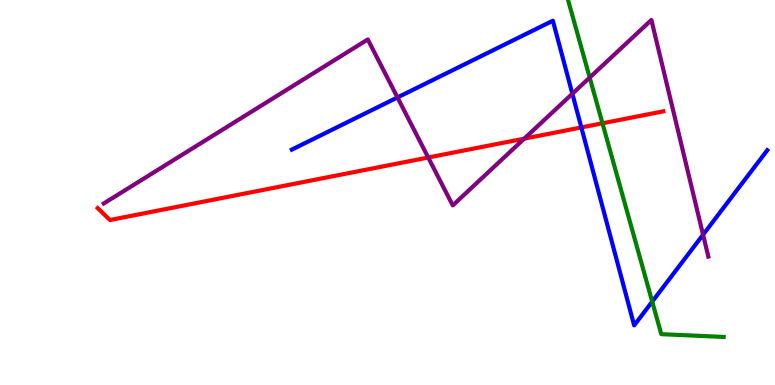[{'lines': ['blue', 'red'], 'intersections': [{'x': 7.5, 'y': 6.69}]}, {'lines': ['green', 'red'], 'intersections': [{'x': 7.77, 'y': 6.8}]}, {'lines': ['purple', 'red'], 'intersections': [{'x': 5.53, 'y': 5.91}, {'x': 6.76, 'y': 6.4}]}, {'lines': ['blue', 'green'], 'intersections': [{'x': 8.42, 'y': 2.17}]}, {'lines': ['blue', 'purple'], 'intersections': [{'x': 5.13, 'y': 7.47}, {'x': 7.39, 'y': 7.57}, {'x': 9.07, 'y': 3.9}]}, {'lines': ['green', 'purple'], 'intersections': [{'x': 7.61, 'y': 7.99}]}]